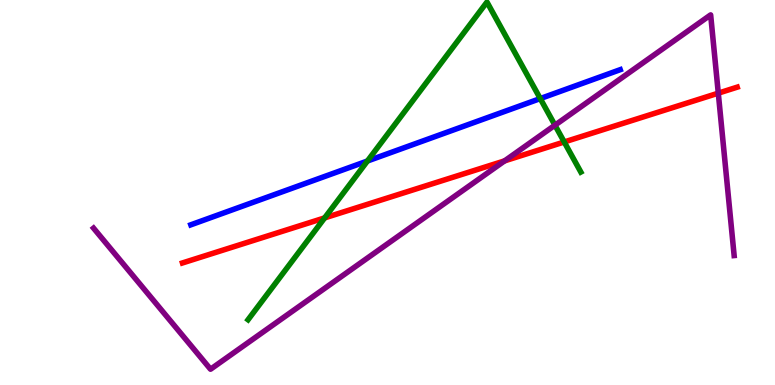[{'lines': ['blue', 'red'], 'intersections': []}, {'lines': ['green', 'red'], 'intersections': [{'x': 4.19, 'y': 4.34}, {'x': 7.28, 'y': 6.31}]}, {'lines': ['purple', 'red'], 'intersections': [{'x': 6.51, 'y': 5.82}, {'x': 9.27, 'y': 7.58}]}, {'lines': ['blue', 'green'], 'intersections': [{'x': 4.74, 'y': 5.82}, {'x': 6.97, 'y': 7.44}]}, {'lines': ['blue', 'purple'], 'intersections': []}, {'lines': ['green', 'purple'], 'intersections': [{'x': 7.16, 'y': 6.75}]}]